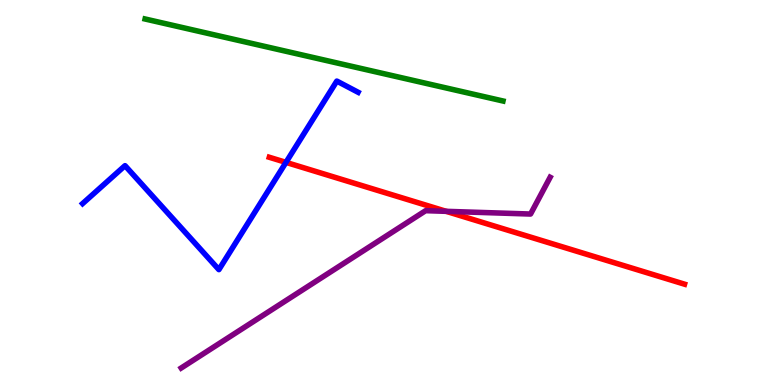[{'lines': ['blue', 'red'], 'intersections': [{'x': 3.69, 'y': 5.78}]}, {'lines': ['green', 'red'], 'intersections': []}, {'lines': ['purple', 'red'], 'intersections': [{'x': 5.76, 'y': 4.51}]}, {'lines': ['blue', 'green'], 'intersections': []}, {'lines': ['blue', 'purple'], 'intersections': []}, {'lines': ['green', 'purple'], 'intersections': []}]